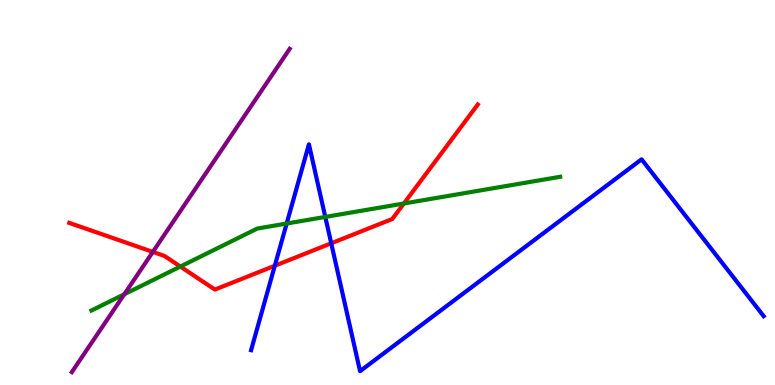[{'lines': ['blue', 'red'], 'intersections': [{'x': 3.55, 'y': 3.1}, {'x': 4.27, 'y': 3.68}]}, {'lines': ['green', 'red'], 'intersections': [{'x': 2.33, 'y': 3.08}, {'x': 5.21, 'y': 4.71}]}, {'lines': ['purple', 'red'], 'intersections': [{'x': 1.97, 'y': 3.46}]}, {'lines': ['blue', 'green'], 'intersections': [{'x': 3.7, 'y': 4.19}, {'x': 4.2, 'y': 4.37}]}, {'lines': ['blue', 'purple'], 'intersections': []}, {'lines': ['green', 'purple'], 'intersections': [{'x': 1.6, 'y': 2.36}]}]